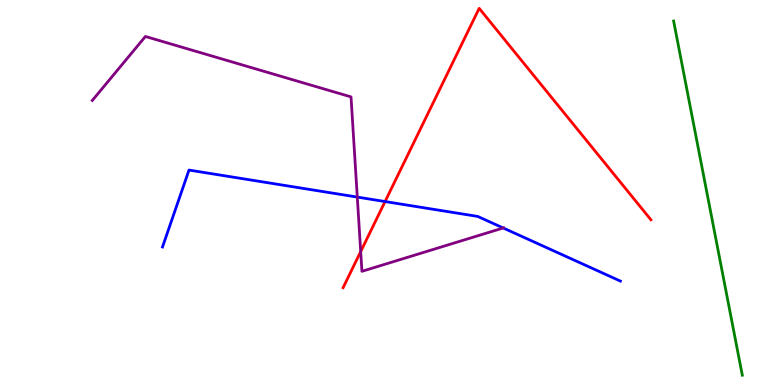[{'lines': ['blue', 'red'], 'intersections': [{'x': 4.97, 'y': 4.77}]}, {'lines': ['green', 'red'], 'intersections': []}, {'lines': ['purple', 'red'], 'intersections': [{'x': 4.65, 'y': 3.47}]}, {'lines': ['blue', 'green'], 'intersections': []}, {'lines': ['blue', 'purple'], 'intersections': [{'x': 4.61, 'y': 4.88}, {'x': 6.49, 'y': 4.08}]}, {'lines': ['green', 'purple'], 'intersections': []}]